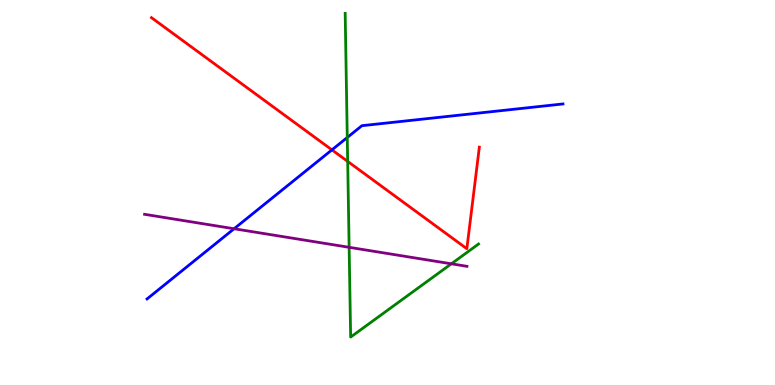[{'lines': ['blue', 'red'], 'intersections': [{'x': 4.28, 'y': 6.11}]}, {'lines': ['green', 'red'], 'intersections': [{'x': 4.49, 'y': 5.81}]}, {'lines': ['purple', 'red'], 'intersections': []}, {'lines': ['blue', 'green'], 'intersections': [{'x': 4.48, 'y': 6.43}]}, {'lines': ['blue', 'purple'], 'intersections': [{'x': 3.02, 'y': 4.06}]}, {'lines': ['green', 'purple'], 'intersections': [{'x': 4.5, 'y': 3.58}, {'x': 5.82, 'y': 3.15}]}]